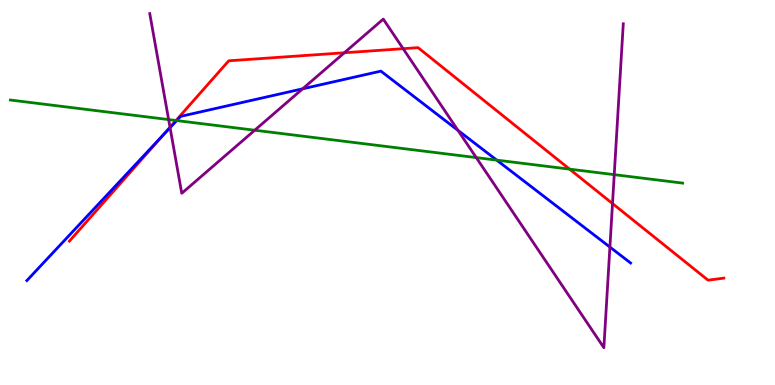[{'lines': ['blue', 'red'], 'intersections': [{'x': 2.11, 'y': 6.49}]}, {'lines': ['green', 'red'], 'intersections': [{'x': 2.27, 'y': 6.87}, {'x': 7.35, 'y': 5.61}]}, {'lines': ['purple', 'red'], 'intersections': [{'x': 2.19, 'y': 6.69}, {'x': 4.44, 'y': 8.63}, {'x': 5.2, 'y': 8.74}, {'x': 7.9, 'y': 4.71}]}, {'lines': ['blue', 'green'], 'intersections': [{'x': 2.28, 'y': 6.87}, {'x': 6.41, 'y': 5.84}]}, {'lines': ['blue', 'purple'], 'intersections': [{'x': 2.19, 'y': 6.68}, {'x': 3.91, 'y': 7.69}, {'x': 5.91, 'y': 6.61}, {'x': 7.87, 'y': 3.58}]}, {'lines': ['green', 'purple'], 'intersections': [{'x': 2.18, 'y': 6.89}, {'x': 3.29, 'y': 6.62}, {'x': 6.15, 'y': 5.91}, {'x': 7.93, 'y': 5.46}]}]